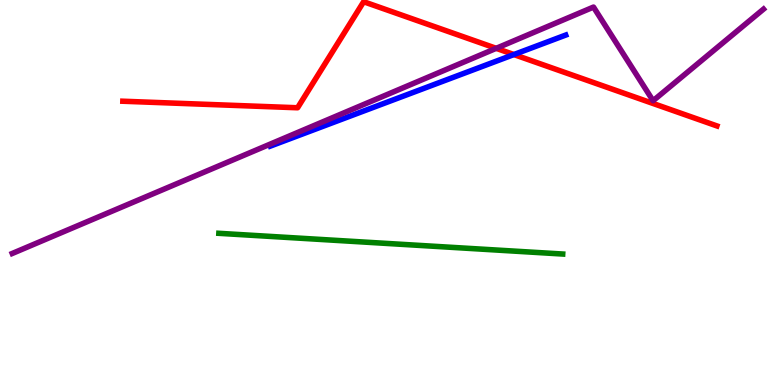[{'lines': ['blue', 'red'], 'intersections': [{'x': 6.63, 'y': 8.58}]}, {'lines': ['green', 'red'], 'intersections': []}, {'lines': ['purple', 'red'], 'intersections': [{'x': 6.4, 'y': 8.74}]}, {'lines': ['blue', 'green'], 'intersections': []}, {'lines': ['blue', 'purple'], 'intersections': []}, {'lines': ['green', 'purple'], 'intersections': []}]